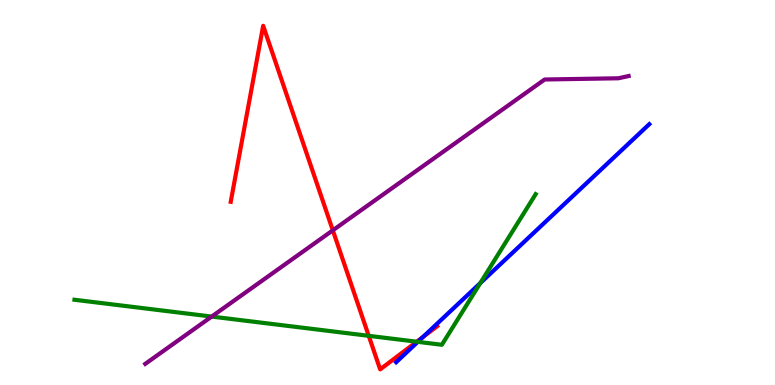[{'lines': ['blue', 'red'], 'intersections': [{'x': 5.46, 'y': 1.25}]}, {'lines': ['green', 'red'], 'intersections': [{'x': 4.76, 'y': 1.28}, {'x': 5.38, 'y': 1.12}]}, {'lines': ['purple', 'red'], 'intersections': [{'x': 4.29, 'y': 4.02}]}, {'lines': ['blue', 'green'], 'intersections': [{'x': 5.39, 'y': 1.12}, {'x': 6.2, 'y': 2.65}]}, {'lines': ['blue', 'purple'], 'intersections': []}, {'lines': ['green', 'purple'], 'intersections': [{'x': 2.73, 'y': 1.78}]}]